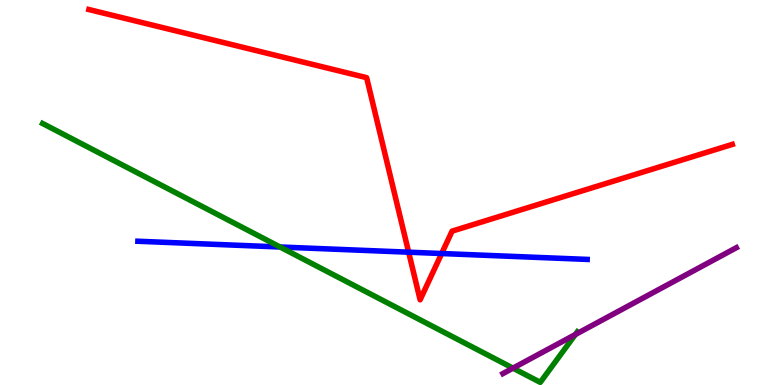[{'lines': ['blue', 'red'], 'intersections': [{'x': 5.27, 'y': 3.45}, {'x': 5.7, 'y': 3.41}]}, {'lines': ['green', 'red'], 'intersections': []}, {'lines': ['purple', 'red'], 'intersections': []}, {'lines': ['blue', 'green'], 'intersections': [{'x': 3.61, 'y': 3.58}]}, {'lines': ['blue', 'purple'], 'intersections': []}, {'lines': ['green', 'purple'], 'intersections': [{'x': 6.62, 'y': 0.438}, {'x': 7.42, 'y': 1.31}]}]